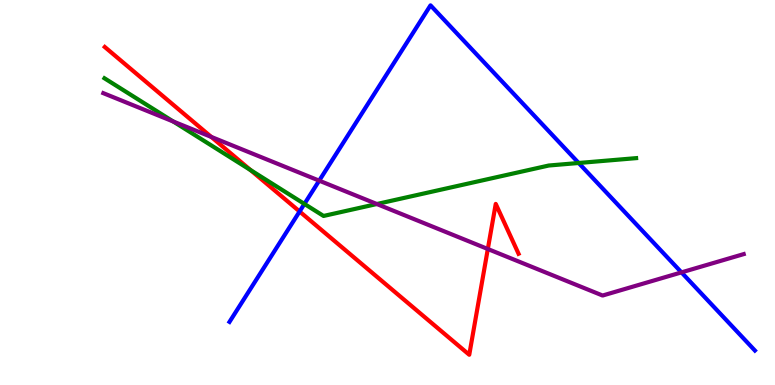[{'lines': ['blue', 'red'], 'intersections': [{'x': 3.87, 'y': 4.51}]}, {'lines': ['green', 'red'], 'intersections': [{'x': 3.23, 'y': 5.58}]}, {'lines': ['purple', 'red'], 'intersections': [{'x': 2.73, 'y': 6.44}, {'x': 6.29, 'y': 3.53}]}, {'lines': ['blue', 'green'], 'intersections': [{'x': 3.93, 'y': 4.7}, {'x': 7.47, 'y': 5.77}]}, {'lines': ['blue', 'purple'], 'intersections': [{'x': 4.12, 'y': 5.31}, {'x': 8.79, 'y': 2.93}]}, {'lines': ['green', 'purple'], 'intersections': [{'x': 2.24, 'y': 6.84}, {'x': 4.86, 'y': 4.7}]}]